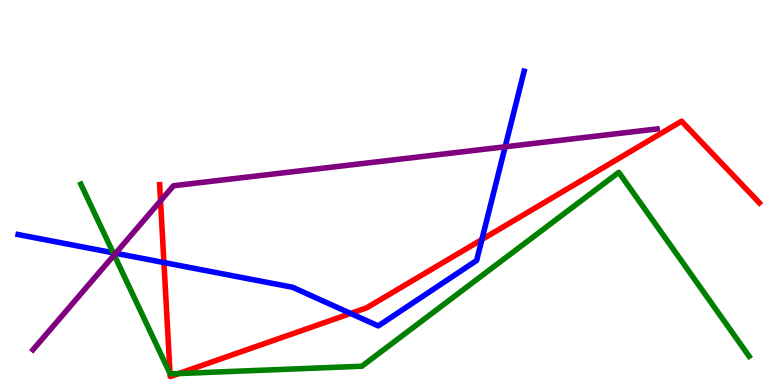[{'lines': ['blue', 'red'], 'intersections': [{'x': 2.12, 'y': 3.18}, {'x': 4.52, 'y': 1.86}, {'x': 6.22, 'y': 3.78}]}, {'lines': ['green', 'red'], 'intersections': [{'x': 2.19, 'y': 0.296}, {'x': 2.31, 'y': 0.297}]}, {'lines': ['purple', 'red'], 'intersections': [{'x': 2.07, 'y': 4.78}]}, {'lines': ['blue', 'green'], 'intersections': [{'x': 1.46, 'y': 3.43}]}, {'lines': ['blue', 'purple'], 'intersections': [{'x': 1.49, 'y': 3.42}, {'x': 6.52, 'y': 6.19}]}, {'lines': ['green', 'purple'], 'intersections': [{'x': 1.47, 'y': 3.38}]}]